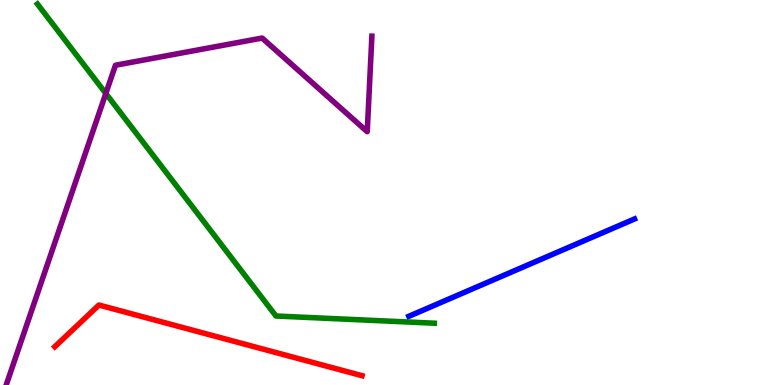[{'lines': ['blue', 'red'], 'intersections': []}, {'lines': ['green', 'red'], 'intersections': []}, {'lines': ['purple', 'red'], 'intersections': []}, {'lines': ['blue', 'green'], 'intersections': []}, {'lines': ['blue', 'purple'], 'intersections': []}, {'lines': ['green', 'purple'], 'intersections': [{'x': 1.37, 'y': 7.57}]}]